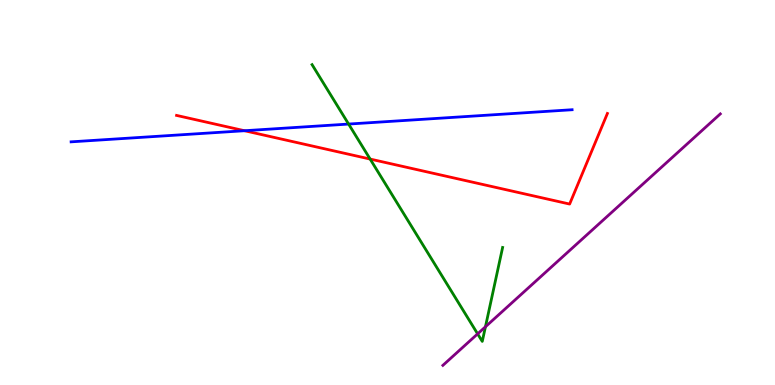[{'lines': ['blue', 'red'], 'intersections': [{'x': 3.15, 'y': 6.6}]}, {'lines': ['green', 'red'], 'intersections': [{'x': 4.78, 'y': 5.87}]}, {'lines': ['purple', 'red'], 'intersections': []}, {'lines': ['blue', 'green'], 'intersections': [{'x': 4.5, 'y': 6.78}]}, {'lines': ['blue', 'purple'], 'intersections': []}, {'lines': ['green', 'purple'], 'intersections': [{'x': 6.16, 'y': 1.33}, {'x': 6.26, 'y': 1.51}]}]